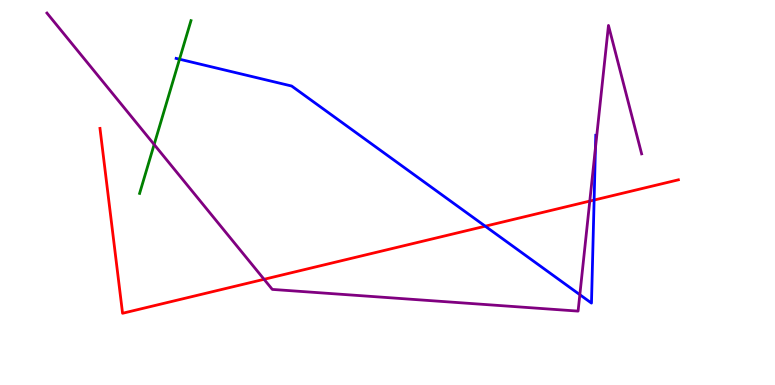[{'lines': ['blue', 'red'], 'intersections': [{'x': 6.26, 'y': 4.12}, {'x': 7.67, 'y': 4.8}]}, {'lines': ['green', 'red'], 'intersections': []}, {'lines': ['purple', 'red'], 'intersections': [{'x': 3.41, 'y': 2.75}, {'x': 7.61, 'y': 4.78}]}, {'lines': ['blue', 'green'], 'intersections': [{'x': 2.32, 'y': 8.46}]}, {'lines': ['blue', 'purple'], 'intersections': [{'x': 7.48, 'y': 2.35}, {'x': 7.68, 'y': 6.16}]}, {'lines': ['green', 'purple'], 'intersections': [{'x': 1.99, 'y': 6.25}]}]